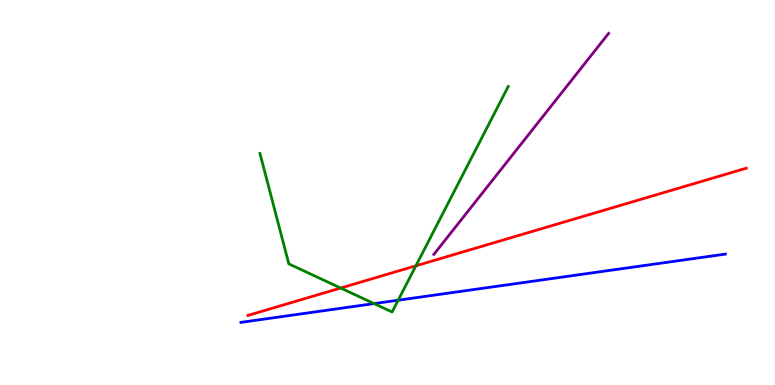[{'lines': ['blue', 'red'], 'intersections': []}, {'lines': ['green', 'red'], 'intersections': [{'x': 4.4, 'y': 2.52}, {'x': 5.37, 'y': 3.1}]}, {'lines': ['purple', 'red'], 'intersections': []}, {'lines': ['blue', 'green'], 'intersections': [{'x': 4.83, 'y': 2.11}, {'x': 5.14, 'y': 2.2}]}, {'lines': ['blue', 'purple'], 'intersections': []}, {'lines': ['green', 'purple'], 'intersections': []}]